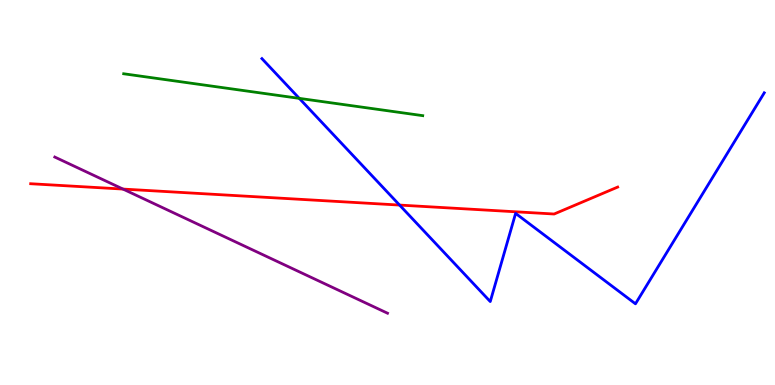[{'lines': ['blue', 'red'], 'intersections': [{'x': 5.16, 'y': 4.67}]}, {'lines': ['green', 'red'], 'intersections': []}, {'lines': ['purple', 'red'], 'intersections': [{'x': 1.59, 'y': 5.09}]}, {'lines': ['blue', 'green'], 'intersections': [{'x': 3.86, 'y': 7.45}]}, {'lines': ['blue', 'purple'], 'intersections': []}, {'lines': ['green', 'purple'], 'intersections': []}]